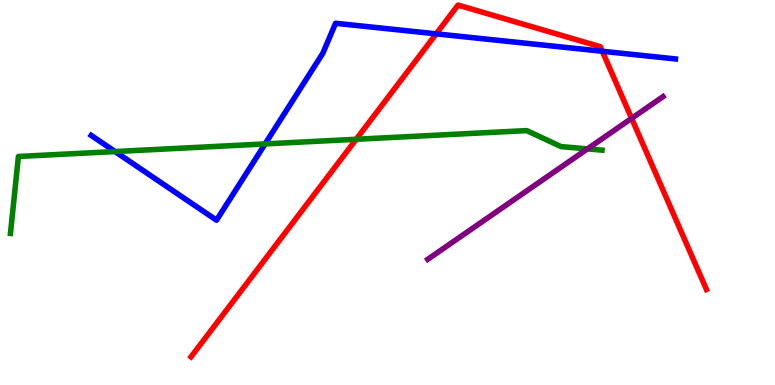[{'lines': ['blue', 'red'], 'intersections': [{'x': 5.63, 'y': 9.12}, {'x': 7.77, 'y': 8.67}]}, {'lines': ['green', 'red'], 'intersections': [{'x': 4.6, 'y': 6.38}]}, {'lines': ['purple', 'red'], 'intersections': [{'x': 8.15, 'y': 6.93}]}, {'lines': ['blue', 'green'], 'intersections': [{'x': 1.48, 'y': 6.06}, {'x': 3.42, 'y': 6.26}]}, {'lines': ['blue', 'purple'], 'intersections': []}, {'lines': ['green', 'purple'], 'intersections': [{'x': 7.58, 'y': 6.13}]}]